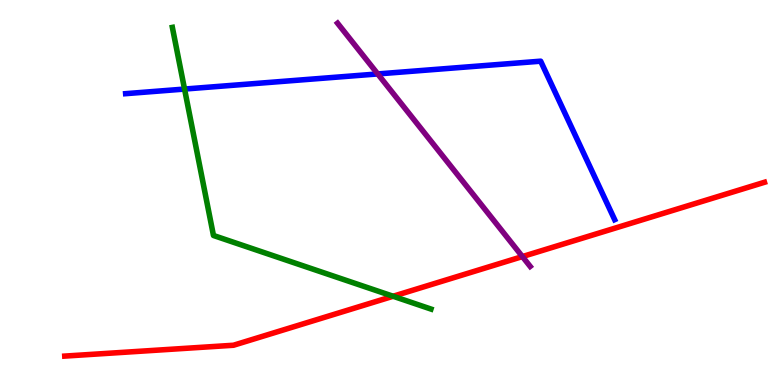[{'lines': ['blue', 'red'], 'intersections': []}, {'lines': ['green', 'red'], 'intersections': [{'x': 5.07, 'y': 2.31}]}, {'lines': ['purple', 'red'], 'intersections': [{'x': 6.74, 'y': 3.34}]}, {'lines': ['blue', 'green'], 'intersections': [{'x': 2.38, 'y': 7.69}]}, {'lines': ['blue', 'purple'], 'intersections': [{'x': 4.87, 'y': 8.08}]}, {'lines': ['green', 'purple'], 'intersections': []}]